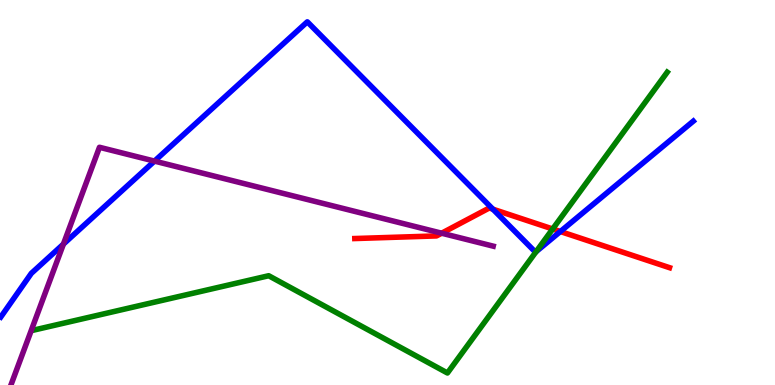[{'lines': ['blue', 'red'], 'intersections': [{'x': 6.36, 'y': 4.57}, {'x': 7.23, 'y': 3.99}]}, {'lines': ['green', 'red'], 'intersections': [{'x': 7.13, 'y': 4.05}]}, {'lines': ['purple', 'red'], 'intersections': [{'x': 5.7, 'y': 3.94}]}, {'lines': ['blue', 'green'], 'intersections': [{'x': 6.92, 'y': 3.46}]}, {'lines': ['blue', 'purple'], 'intersections': [{'x': 0.818, 'y': 3.66}, {'x': 1.99, 'y': 5.82}]}, {'lines': ['green', 'purple'], 'intersections': []}]